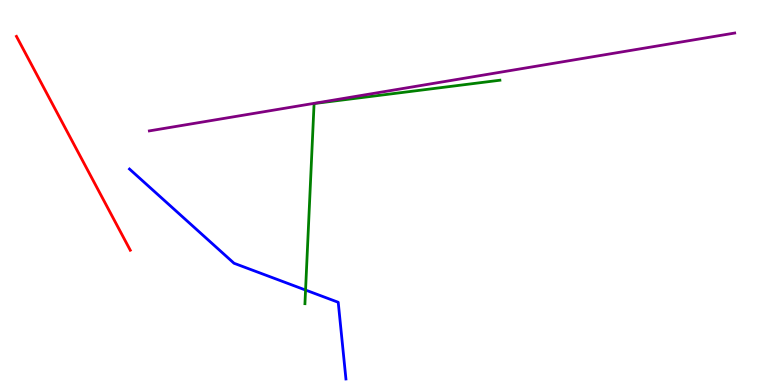[{'lines': ['blue', 'red'], 'intersections': []}, {'lines': ['green', 'red'], 'intersections': []}, {'lines': ['purple', 'red'], 'intersections': []}, {'lines': ['blue', 'green'], 'intersections': [{'x': 3.94, 'y': 2.47}]}, {'lines': ['blue', 'purple'], 'intersections': []}, {'lines': ['green', 'purple'], 'intersections': []}]